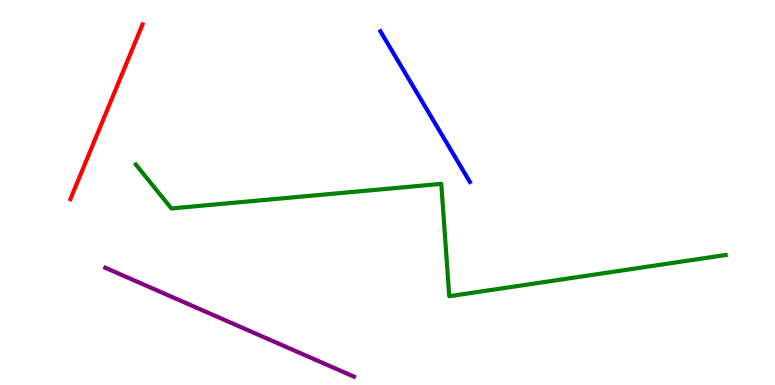[{'lines': ['blue', 'red'], 'intersections': []}, {'lines': ['green', 'red'], 'intersections': []}, {'lines': ['purple', 'red'], 'intersections': []}, {'lines': ['blue', 'green'], 'intersections': []}, {'lines': ['blue', 'purple'], 'intersections': []}, {'lines': ['green', 'purple'], 'intersections': []}]